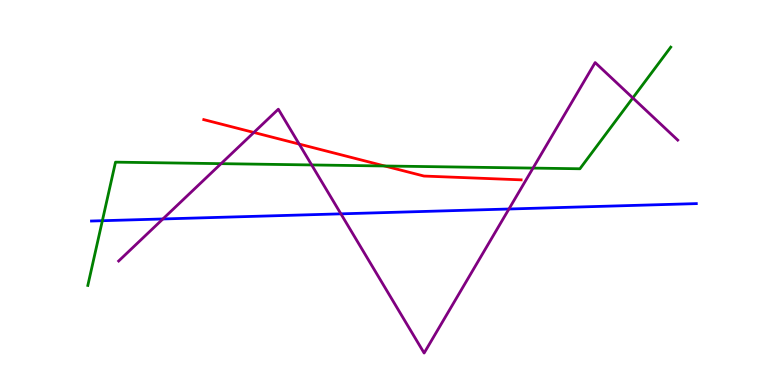[{'lines': ['blue', 'red'], 'intersections': []}, {'lines': ['green', 'red'], 'intersections': [{'x': 4.96, 'y': 5.69}]}, {'lines': ['purple', 'red'], 'intersections': [{'x': 3.28, 'y': 6.56}, {'x': 3.86, 'y': 6.26}]}, {'lines': ['blue', 'green'], 'intersections': [{'x': 1.32, 'y': 4.27}]}, {'lines': ['blue', 'purple'], 'intersections': [{'x': 2.1, 'y': 4.31}, {'x': 4.4, 'y': 4.45}, {'x': 6.57, 'y': 4.57}]}, {'lines': ['green', 'purple'], 'intersections': [{'x': 2.85, 'y': 5.75}, {'x': 4.02, 'y': 5.72}, {'x': 6.88, 'y': 5.63}, {'x': 8.17, 'y': 7.46}]}]